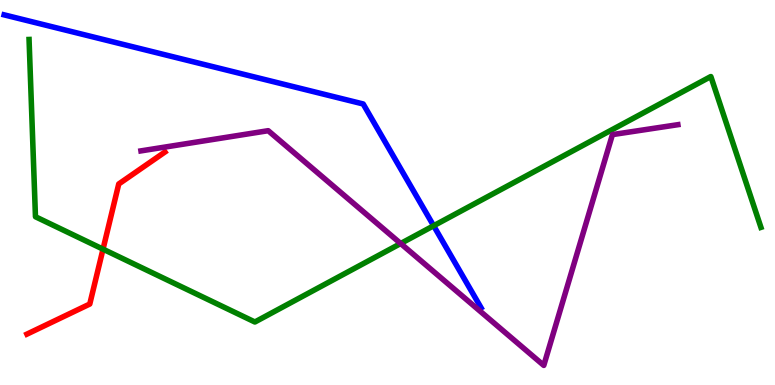[{'lines': ['blue', 'red'], 'intersections': []}, {'lines': ['green', 'red'], 'intersections': [{'x': 1.33, 'y': 3.53}]}, {'lines': ['purple', 'red'], 'intersections': []}, {'lines': ['blue', 'green'], 'intersections': [{'x': 5.6, 'y': 4.14}]}, {'lines': ['blue', 'purple'], 'intersections': []}, {'lines': ['green', 'purple'], 'intersections': [{'x': 5.17, 'y': 3.67}]}]